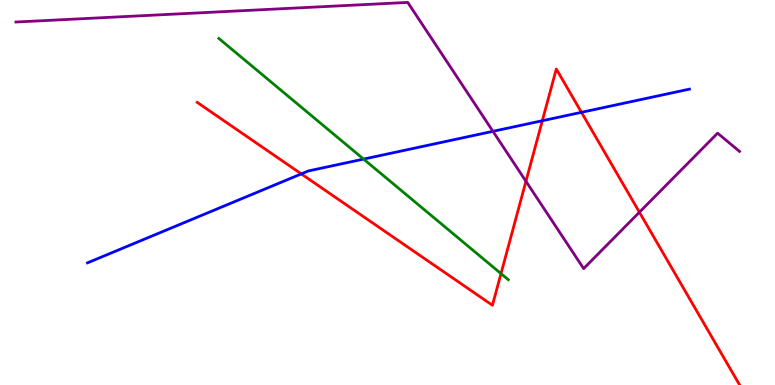[{'lines': ['blue', 'red'], 'intersections': [{'x': 3.89, 'y': 5.48}, {'x': 7.0, 'y': 6.86}, {'x': 7.5, 'y': 7.08}]}, {'lines': ['green', 'red'], 'intersections': [{'x': 6.46, 'y': 2.89}]}, {'lines': ['purple', 'red'], 'intersections': [{'x': 6.79, 'y': 5.29}, {'x': 8.25, 'y': 4.49}]}, {'lines': ['blue', 'green'], 'intersections': [{'x': 4.69, 'y': 5.87}]}, {'lines': ['blue', 'purple'], 'intersections': [{'x': 6.36, 'y': 6.59}]}, {'lines': ['green', 'purple'], 'intersections': []}]